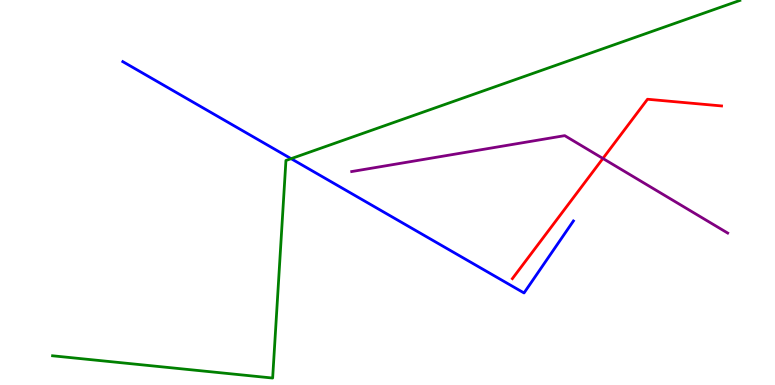[{'lines': ['blue', 'red'], 'intersections': []}, {'lines': ['green', 'red'], 'intersections': []}, {'lines': ['purple', 'red'], 'intersections': [{'x': 7.78, 'y': 5.88}]}, {'lines': ['blue', 'green'], 'intersections': [{'x': 3.76, 'y': 5.88}]}, {'lines': ['blue', 'purple'], 'intersections': []}, {'lines': ['green', 'purple'], 'intersections': []}]